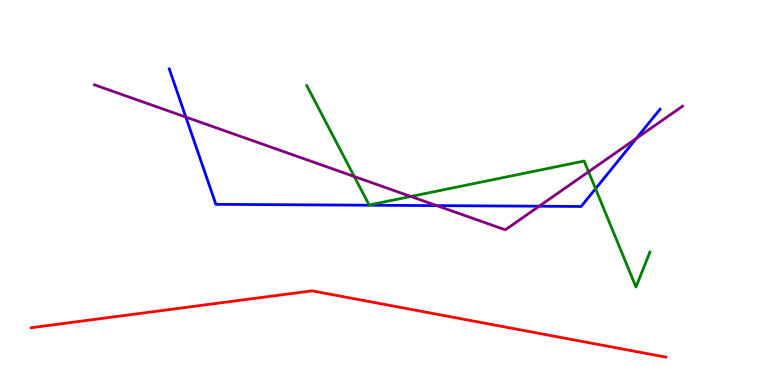[{'lines': ['blue', 'red'], 'intersections': []}, {'lines': ['green', 'red'], 'intersections': []}, {'lines': ['purple', 'red'], 'intersections': []}, {'lines': ['blue', 'green'], 'intersections': [{'x': 7.68, 'y': 5.1}]}, {'lines': ['blue', 'purple'], 'intersections': [{'x': 2.4, 'y': 6.96}, {'x': 5.64, 'y': 4.66}, {'x': 6.96, 'y': 4.64}, {'x': 8.21, 'y': 6.4}]}, {'lines': ['green', 'purple'], 'intersections': [{'x': 4.57, 'y': 5.42}, {'x': 5.3, 'y': 4.9}, {'x': 7.59, 'y': 5.54}]}]